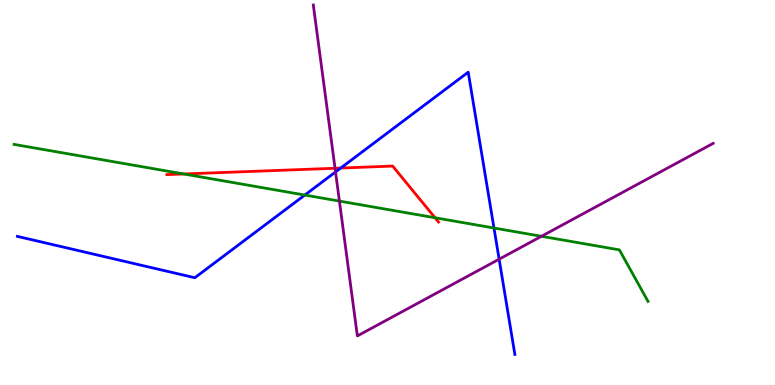[{'lines': ['blue', 'red'], 'intersections': [{'x': 4.4, 'y': 5.64}]}, {'lines': ['green', 'red'], 'intersections': [{'x': 2.37, 'y': 5.48}, {'x': 5.61, 'y': 4.34}]}, {'lines': ['purple', 'red'], 'intersections': [{'x': 4.32, 'y': 5.63}]}, {'lines': ['blue', 'green'], 'intersections': [{'x': 3.93, 'y': 4.93}, {'x': 6.37, 'y': 4.08}]}, {'lines': ['blue', 'purple'], 'intersections': [{'x': 4.33, 'y': 5.53}, {'x': 6.44, 'y': 3.27}]}, {'lines': ['green', 'purple'], 'intersections': [{'x': 4.38, 'y': 4.78}, {'x': 6.99, 'y': 3.86}]}]